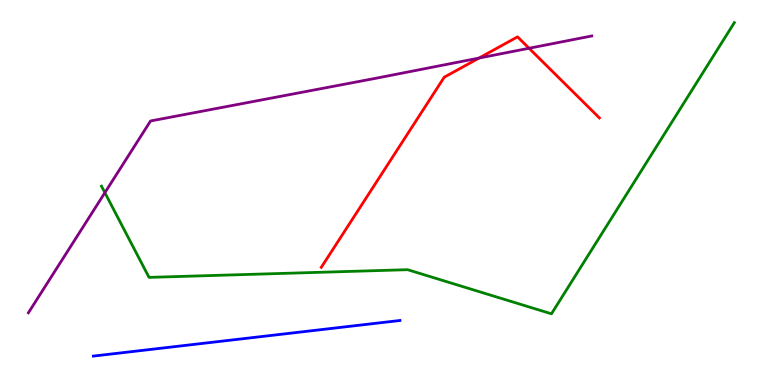[{'lines': ['blue', 'red'], 'intersections': []}, {'lines': ['green', 'red'], 'intersections': []}, {'lines': ['purple', 'red'], 'intersections': [{'x': 6.18, 'y': 8.49}, {'x': 6.83, 'y': 8.75}]}, {'lines': ['blue', 'green'], 'intersections': []}, {'lines': ['blue', 'purple'], 'intersections': []}, {'lines': ['green', 'purple'], 'intersections': [{'x': 1.35, 'y': 5.0}]}]